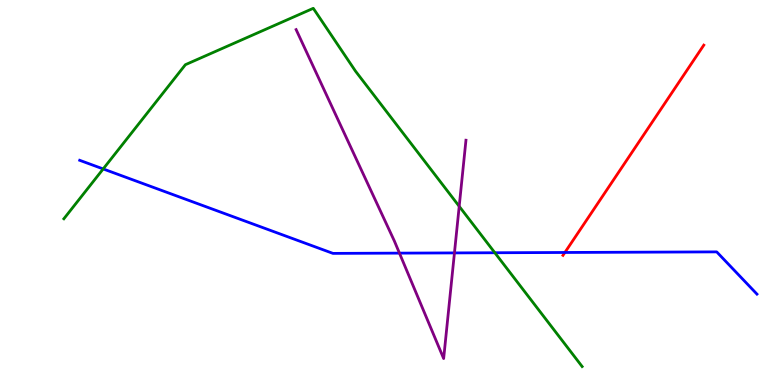[{'lines': ['blue', 'red'], 'intersections': [{'x': 7.29, 'y': 3.44}]}, {'lines': ['green', 'red'], 'intersections': []}, {'lines': ['purple', 'red'], 'intersections': []}, {'lines': ['blue', 'green'], 'intersections': [{'x': 1.33, 'y': 5.61}, {'x': 6.39, 'y': 3.44}]}, {'lines': ['blue', 'purple'], 'intersections': [{'x': 5.15, 'y': 3.43}, {'x': 5.86, 'y': 3.43}]}, {'lines': ['green', 'purple'], 'intersections': [{'x': 5.93, 'y': 4.64}]}]